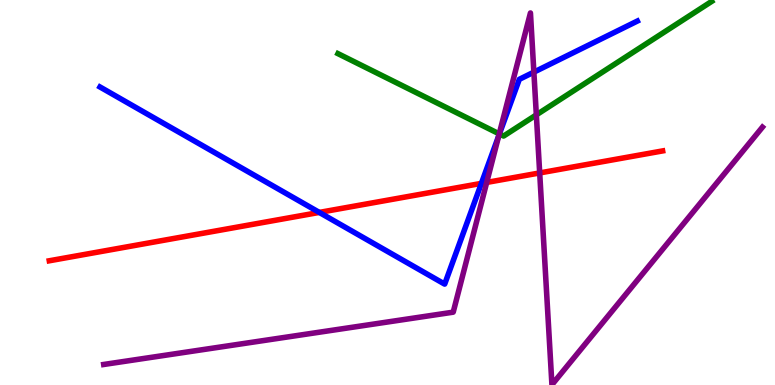[{'lines': ['blue', 'red'], 'intersections': [{'x': 4.12, 'y': 4.48}, {'x': 6.21, 'y': 5.24}]}, {'lines': ['green', 'red'], 'intersections': []}, {'lines': ['purple', 'red'], 'intersections': [{'x': 6.28, 'y': 5.26}, {'x': 6.96, 'y': 5.51}]}, {'lines': ['blue', 'green'], 'intersections': [{'x': 6.44, 'y': 6.52}]}, {'lines': ['blue', 'purple'], 'intersections': [{'x': 6.44, 'y': 6.47}, {'x': 6.89, 'y': 8.13}]}, {'lines': ['green', 'purple'], 'intersections': [{'x': 6.44, 'y': 6.52}, {'x': 6.92, 'y': 7.02}]}]